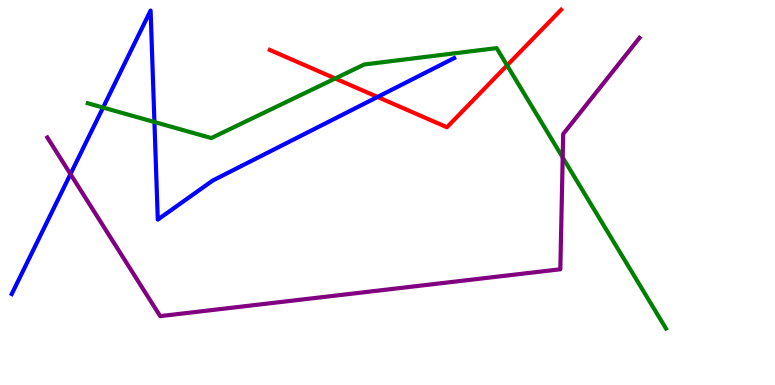[{'lines': ['blue', 'red'], 'intersections': [{'x': 4.87, 'y': 7.48}]}, {'lines': ['green', 'red'], 'intersections': [{'x': 4.33, 'y': 7.96}, {'x': 6.54, 'y': 8.3}]}, {'lines': ['purple', 'red'], 'intersections': []}, {'lines': ['blue', 'green'], 'intersections': [{'x': 1.33, 'y': 7.21}, {'x': 1.99, 'y': 6.83}]}, {'lines': ['blue', 'purple'], 'intersections': [{'x': 0.909, 'y': 5.48}]}, {'lines': ['green', 'purple'], 'intersections': [{'x': 7.26, 'y': 5.91}]}]